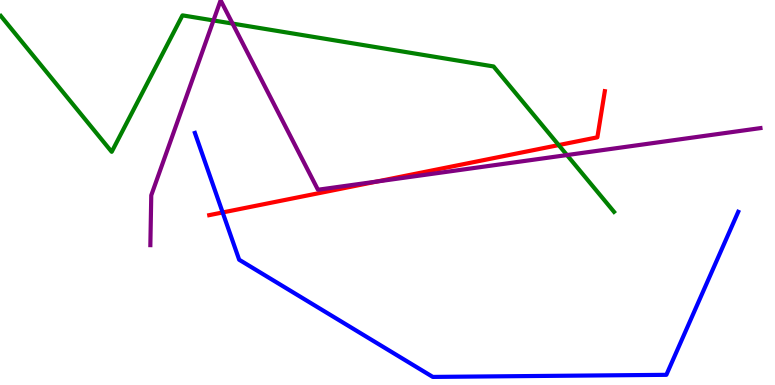[{'lines': ['blue', 'red'], 'intersections': [{'x': 2.87, 'y': 4.48}]}, {'lines': ['green', 'red'], 'intersections': [{'x': 7.21, 'y': 6.23}]}, {'lines': ['purple', 'red'], 'intersections': [{'x': 4.86, 'y': 5.28}]}, {'lines': ['blue', 'green'], 'intersections': []}, {'lines': ['blue', 'purple'], 'intersections': []}, {'lines': ['green', 'purple'], 'intersections': [{'x': 2.75, 'y': 9.47}, {'x': 3.0, 'y': 9.39}, {'x': 7.32, 'y': 5.97}]}]